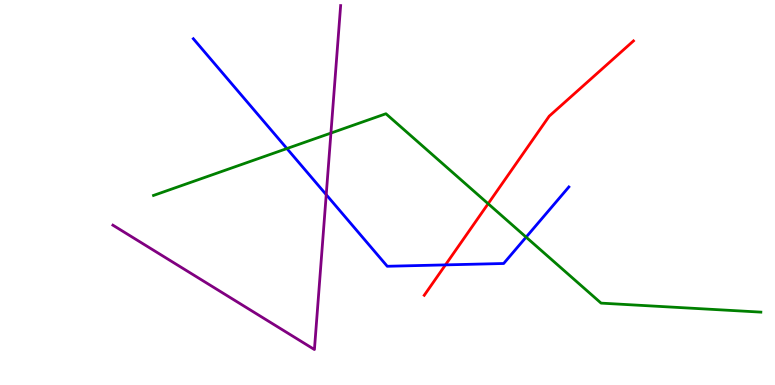[{'lines': ['blue', 'red'], 'intersections': [{'x': 5.75, 'y': 3.12}]}, {'lines': ['green', 'red'], 'intersections': [{'x': 6.3, 'y': 4.71}]}, {'lines': ['purple', 'red'], 'intersections': []}, {'lines': ['blue', 'green'], 'intersections': [{'x': 3.7, 'y': 6.14}, {'x': 6.79, 'y': 3.84}]}, {'lines': ['blue', 'purple'], 'intersections': [{'x': 4.21, 'y': 4.94}]}, {'lines': ['green', 'purple'], 'intersections': [{'x': 4.27, 'y': 6.54}]}]